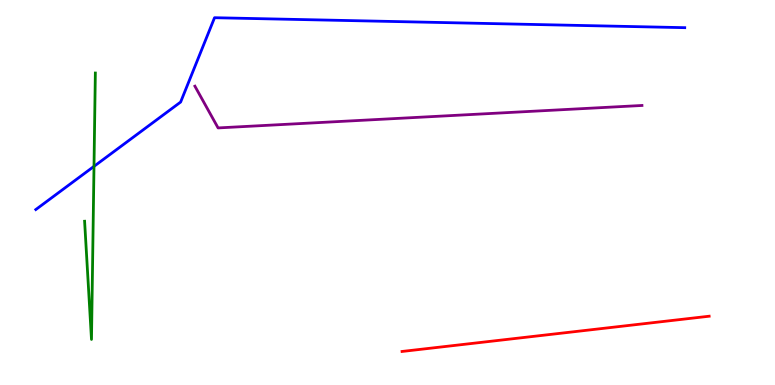[{'lines': ['blue', 'red'], 'intersections': []}, {'lines': ['green', 'red'], 'intersections': []}, {'lines': ['purple', 'red'], 'intersections': []}, {'lines': ['blue', 'green'], 'intersections': [{'x': 1.21, 'y': 5.68}]}, {'lines': ['blue', 'purple'], 'intersections': []}, {'lines': ['green', 'purple'], 'intersections': []}]